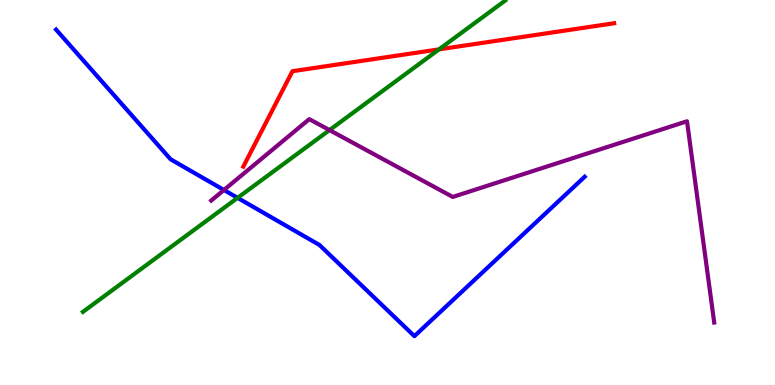[{'lines': ['blue', 'red'], 'intersections': []}, {'lines': ['green', 'red'], 'intersections': [{'x': 5.66, 'y': 8.72}]}, {'lines': ['purple', 'red'], 'intersections': []}, {'lines': ['blue', 'green'], 'intersections': [{'x': 3.07, 'y': 4.86}]}, {'lines': ['blue', 'purple'], 'intersections': [{'x': 2.89, 'y': 5.07}]}, {'lines': ['green', 'purple'], 'intersections': [{'x': 4.25, 'y': 6.62}]}]